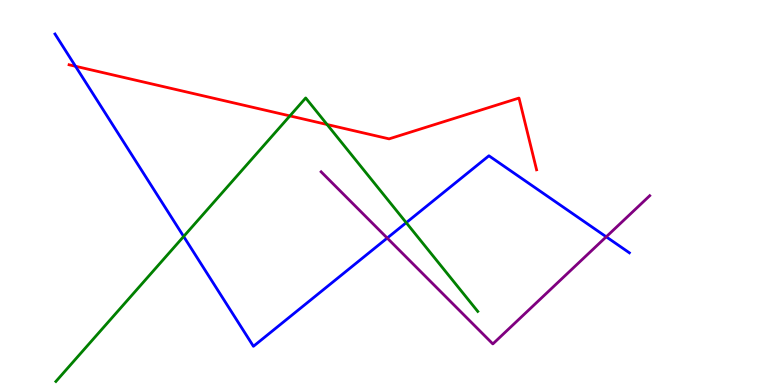[{'lines': ['blue', 'red'], 'intersections': [{'x': 0.974, 'y': 8.28}]}, {'lines': ['green', 'red'], 'intersections': [{'x': 3.74, 'y': 6.99}, {'x': 4.22, 'y': 6.77}]}, {'lines': ['purple', 'red'], 'intersections': []}, {'lines': ['blue', 'green'], 'intersections': [{'x': 2.37, 'y': 3.86}, {'x': 5.24, 'y': 4.22}]}, {'lines': ['blue', 'purple'], 'intersections': [{'x': 5.0, 'y': 3.82}, {'x': 7.82, 'y': 3.85}]}, {'lines': ['green', 'purple'], 'intersections': []}]